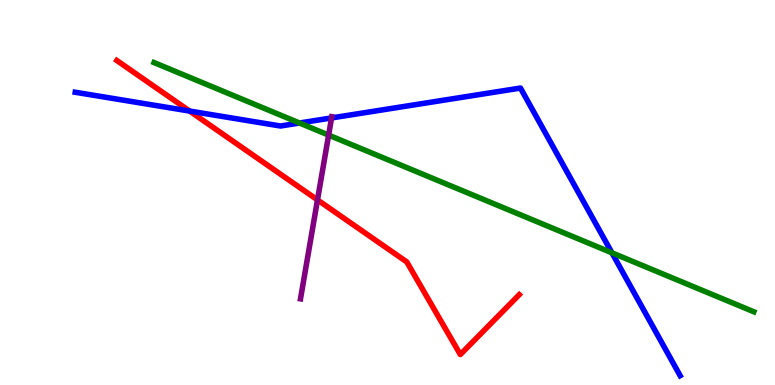[{'lines': ['blue', 'red'], 'intersections': [{'x': 2.45, 'y': 7.12}]}, {'lines': ['green', 'red'], 'intersections': []}, {'lines': ['purple', 'red'], 'intersections': [{'x': 4.1, 'y': 4.81}]}, {'lines': ['blue', 'green'], 'intersections': [{'x': 3.86, 'y': 6.81}, {'x': 7.9, 'y': 3.43}]}, {'lines': ['blue', 'purple'], 'intersections': [{'x': 4.28, 'y': 6.94}]}, {'lines': ['green', 'purple'], 'intersections': [{'x': 4.24, 'y': 6.49}]}]